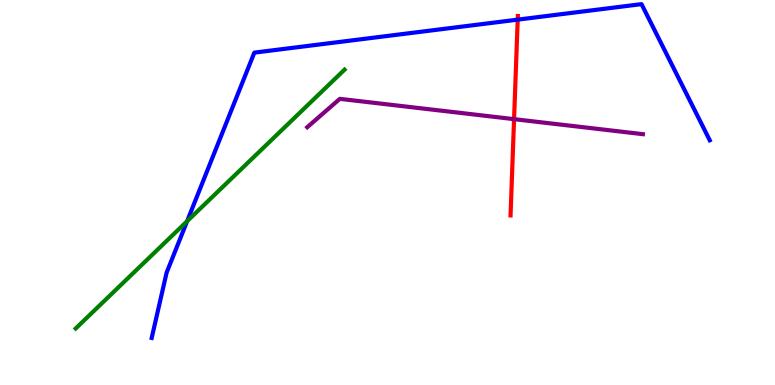[{'lines': ['blue', 'red'], 'intersections': [{'x': 6.68, 'y': 9.49}]}, {'lines': ['green', 'red'], 'intersections': []}, {'lines': ['purple', 'red'], 'intersections': [{'x': 6.63, 'y': 6.91}]}, {'lines': ['blue', 'green'], 'intersections': [{'x': 2.41, 'y': 4.25}]}, {'lines': ['blue', 'purple'], 'intersections': []}, {'lines': ['green', 'purple'], 'intersections': []}]